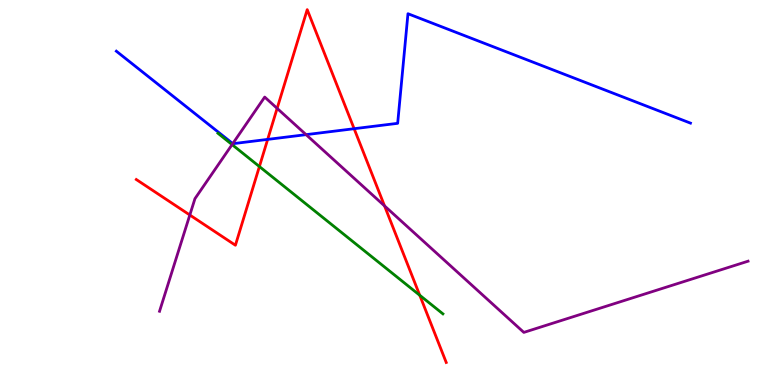[{'lines': ['blue', 'red'], 'intersections': [{'x': 3.45, 'y': 6.38}, {'x': 4.57, 'y': 6.66}]}, {'lines': ['green', 'red'], 'intersections': [{'x': 3.35, 'y': 5.67}, {'x': 5.42, 'y': 2.33}]}, {'lines': ['purple', 'red'], 'intersections': [{'x': 2.45, 'y': 4.42}, {'x': 3.58, 'y': 7.19}, {'x': 4.96, 'y': 4.65}]}, {'lines': ['blue', 'green'], 'intersections': []}, {'lines': ['blue', 'purple'], 'intersections': [{'x': 3.0, 'y': 6.27}, {'x': 3.95, 'y': 6.5}]}, {'lines': ['green', 'purple'], 'intersections': [{'x': 2.99, 'y': 6.24}]}]